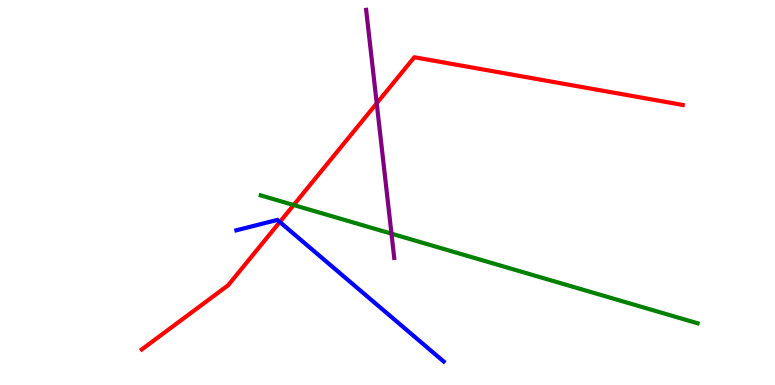[{'lines': ['blue', 'red'], 'intersections': [{'x': 3.61, 'y': 4.23}]}, {'lines': ['green', 'red'], 'intersections': [{'x': 3.79, 'y': 4.67}]}, {'lines': ['purple', 'red'], 'intersections': [{'x': 4.86, 'y': 7.32}]}, {'lines': ['blue', 'green'], 'intersections': []}, {'lines': ['blue', 'purple'], 'intersections': []}, {'lines': ['green', 'purple'], 'intersections': [{'x': 5.05, 'y': 3.93}]}]